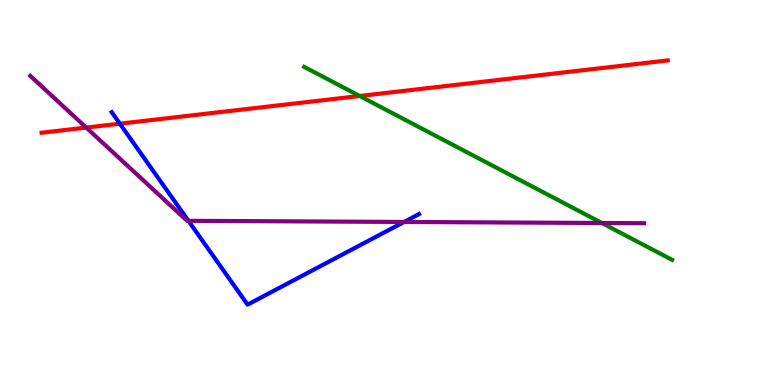[{'lines': ['blue', 'red'], 'intersections': [{'x': 1.55, 'y': 6.79}]}, {'lines': ['green', 'red'], 'intersections': [{'x': 4.64, 'y': 7.51}]}, {'lines': ['purple', 'red'], 'intersections': [{'x': 1.11, 'y': 6.69}]}, {'lines': ['blue', 'green'], 'intersections': []}, {'lines': ['blue', 'purple'], 'intersections': [{'x': 2.43, 'y': 4.26}, {'x': 5.21, 'y': 4.24}]}, {'lines': ['green', 'purple'], 'intersections': [{'x': 7.77, 'y': 4.21}]}]